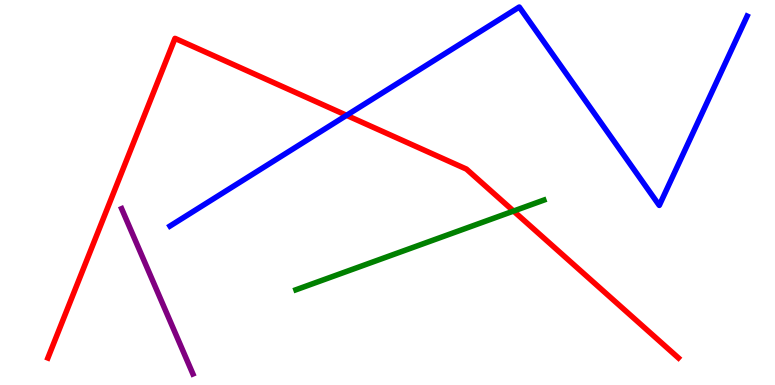[{'lines': ['blue', 'red'], 'intersections': [{'x': 4.47, 'y': 7.0}]}, {'lines': ['green', 'red'], 'intersections': [{'x': 6.63, 'y': 4.52}]}, {'lines': ['purple', 'red'], 'intersections': []}, {'lines': ['blue', 'green'], 'intersections': []}, {'lines': ['blue', 'purple'], 'intersections': []}, {'lines': ['green', 'purple'], 'intersections': []}]